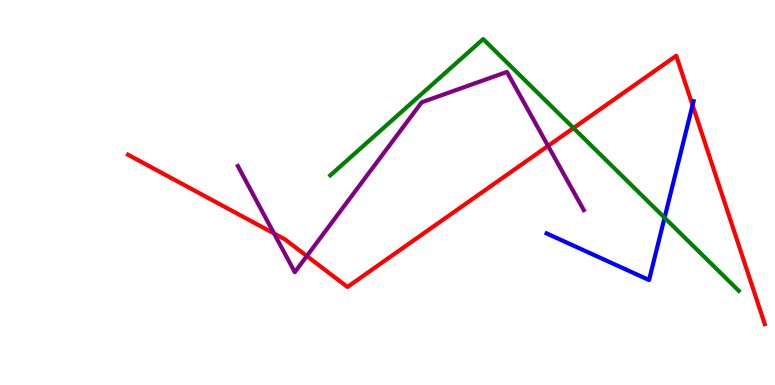[{'lines': ['blue', 'red'], 'intersections': [{'x': 8.94, 'y': 7.27}]}, {'lines': ['green', 'red'], 'intersections': [{'x': 7.4, 'y': 6.67}]}, {'lines': ['purple', 'red'], 'intersections': [{'x': 3.54, 'y': 3.94}, {'x': 3.96, 'y': 3.35}, {'x': 7.07, 'y': 6.21}]}, {'lines': ['blue', 'green'], 'intersections': [{'x': 8.57, 'y': 4.34}]}, {'lines': ['blue', 'purple'], 'intersections': []}, {'lines': ['green', 'purple'], 'intersections': []}]